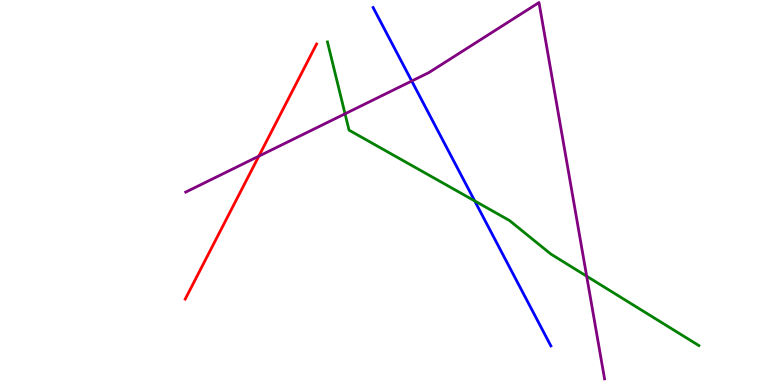[{'lines': ['blue', 'red'], 'intersections': []}, {'lines': ['green', 'red'], 'intersections': []}, {'lines': ['purple', 'red'], 'intersections': [{'x': 3.34, 'y': 5.94}]}, {'lines': ['blue', 'green'], 'intersections': [{'x': 6.13, 'y': 4.78}]}, {'lines': ['blue', 'purple'], 'intersections': [{'x': 5.31, 'y': 7.9}]}, {'lines': ['green', 'purple'], 'intersections': [{'x': 4.45, 'y': 7.04}, {'x': 7.57, 'y': 2.83}]}]